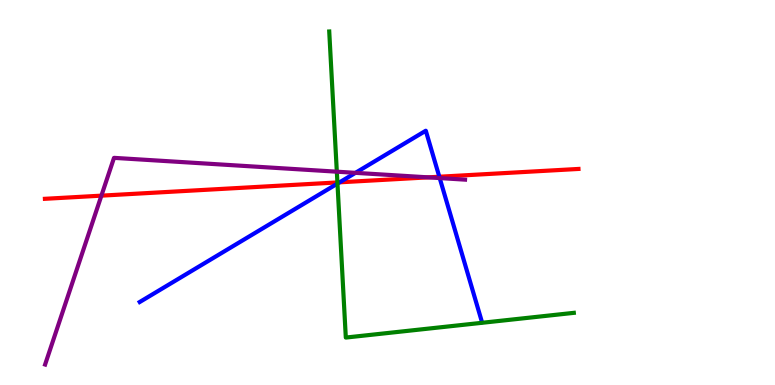[{'lines': ['blue', 'red'], 'intersections': [{'x': 4.38, 'y': 5.26}, {'x': 5.67, 'y': 5.41}]}, {'lines': ['green', 'red'], 'intersections': [{'x': 4.35, 'y': 5.26}]}, {'lines': ['purple', 'red'], 'intersections': [{'x': 1.31, 'y': 4.92}, {'x': 5.52, 'y': 5.39}]}, {'lines': ['blue', 'green'], 'intersections': [{'x': 4.35, 'y': 5.23}]}, {'lines': ['blue', 'purple'], 'intersections': [{'x': 4.59, 'y': 5.51}, {'x': 5.67, 'y': 5.37}]}, {'lines': ['green', 'purple'], 'intersections': [{'x': 4.35, 'y': 5.54}]}]